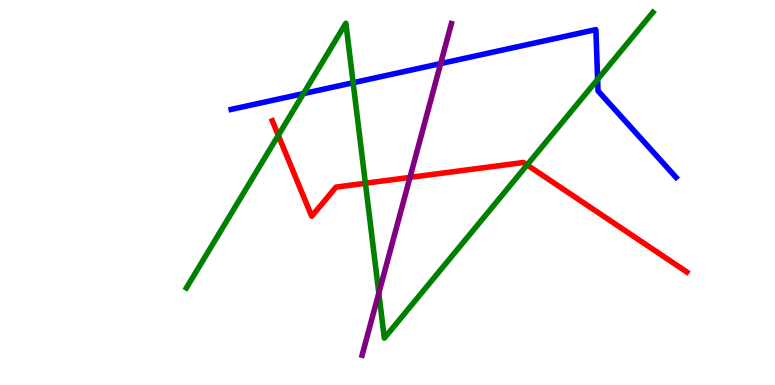[{'lines': ['blue', 'red'], 'intersections': []}, {'lines': ['green', 'red'], 'intersections': [{'x': 3.59, 'y': 6.48}, {'x': 4.71, 'y': 5.24}, {'x': 6.8, 'y': 5.72}]}, {'lines': ['purple', 'red'], 'intersections': [{'x': 5.29, 'y': 5.39}]}, {'lines': ['blue', 'green'], 'intersections': [{'x': 3.92, 'y': 7.57}, {'x': 4.56, 'y': 7.85}, {'x': 7.71, 'y': 7.94}]}, {'lines': ['blue', 'purple'], 'intersections': [{'x': 5.69, 'y': 8.35}]}, {'lines': ['green', 'purple'], 'intersections': [{'x': 4.89, 'y': 2.39}]}]